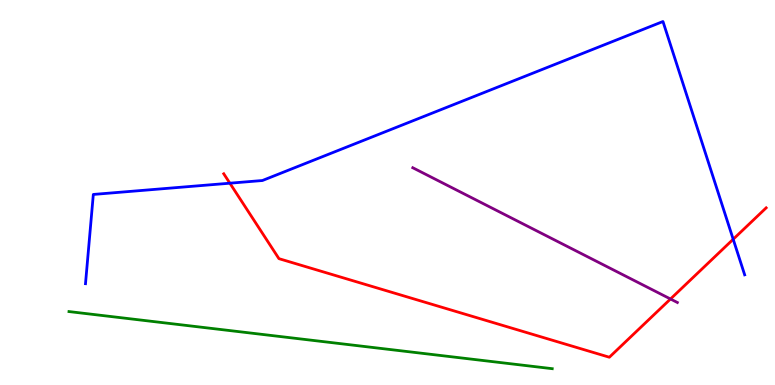[{'lines': ['blue', 'red'], 'intersections': [{'x': 2.97, 'y': 5.24}, {'x': 9.46, 'y': 3.79}]}, {'lines': ['green', 'red'], 'intersections': []}, {'lines': ['purple', 'red'], 'intersections': [{'x': 8.65, 'y': 2.23}]}, {'lines': ['blue', 'green'], 'intersections': []}, {'lines': ['blue', 'purple'], 'intersections': []}, {'lines': ['green', 'purple'], 'intersections': []}]